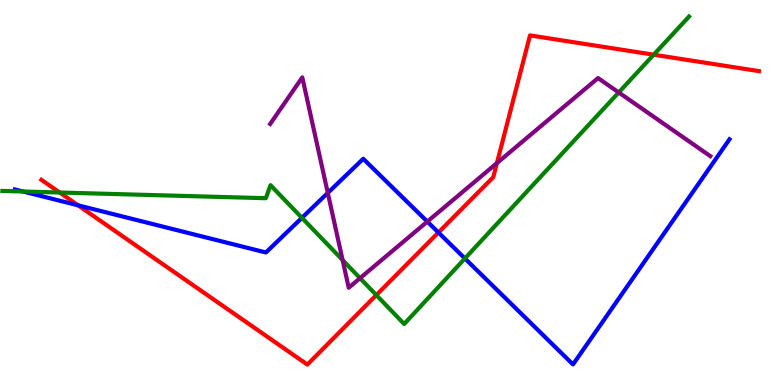[{'lines': ['blue', 'red'], 'intersections': [{'x': 1.01, 'y': 4.67}, {'x': 5.66, 'y': 3.96}]}, {'lines': ['green', 'red'], 'intersections': [{'x': 0.77, 'y': 5.0}, {'x': 4.86, 'y': 2.34}, {'x': 8.43, 'y': 8.58}]}, {'lines': ['purple', 'red'], 'intersections': [{'x': 6.41, 'y': 5.76}]}, {'lines': ['blue', 'green'], 'intersections': [{'x': 0.297, 'y': 5.03}, {'x': 3.9, 'y': 4.34}, {'x': 6.0, 'y': 3.29}]}, {'lines': ['blue', 'purple'], 'intersections': [{'x': 4.23, 'y': 4.99}, {'x': 5.51, 'y': 4.24}]}, {'lines': ['green', 'purple'], 'intersections': [{'x': 4.42, 'y': 3.24}, {'x': 4.65, 'y': 2.77}, {'x': 7.98, 'y': 7.6}]}]